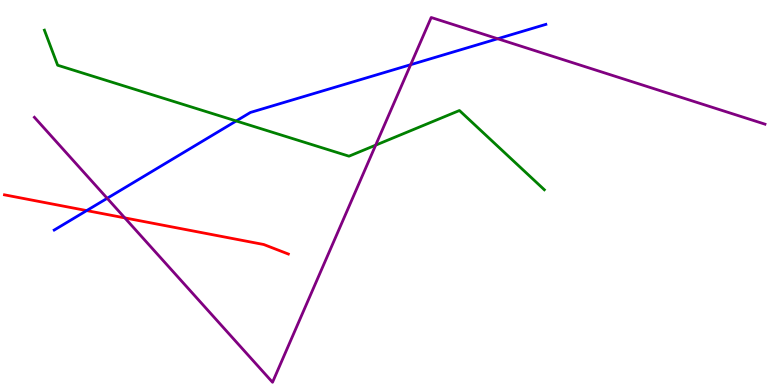[{'lines': ['blue', 'red'], 'intersections': [{'x': 1.12, 'y': 4.53}]}, {'lines': ['green', 'red'], 'intersections': []}, {'lines': ['purple', 'red'], 'intersections': [{'x': 1.61, 'y': 4.34}]}, {'lines': ['blue', 'green'], 'intersections': [{'x': 3.05, 'y': 6.86}]}, {'lines': ['blue', 'purple'], 'intersections': [{'x': 1.38, 'y': 4.85}, {'x': 5.3, 'y': 8.32}, {'x': 6.42, 'y': 8.99}]}, {'lines': ['green', 'purple'], 'intersections': [{'x': 4.85, 'y': 6.23}]}]